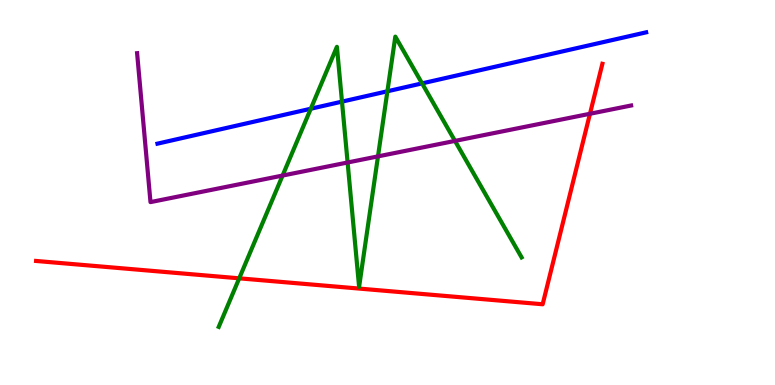[{'lines': ['blue', 'red'], 'intersections': []}, {'lines': ['green', 'red'], 'intersections': [{'x': 3.09, 'y': 2.77}]}, {'lines': ['purple', 'red'], 'intersections': [{'x': 7.61, 'y': 7.04}]}, {'lines': ['blue', 'green'], 'intersections': [{'x': 4.01, 'y': 7.18}, {'x': 4.41, 'y': 7.36}, {'x': 5.0, 'y': 7.63}, {'x': 5.45, 'y': 7.83}]}, {'lines': ['blue', 'purple'], 'intersections': []}, {'lines': ['green', 'purple'], 'intersections': [{'x': 3.65, 'y': 5.44}, {'x': 4.49, 'y': 5.78}, {'x': 4.88, 'y': 5.94}, {'x': 5.87, 'y': 6.34}]}]